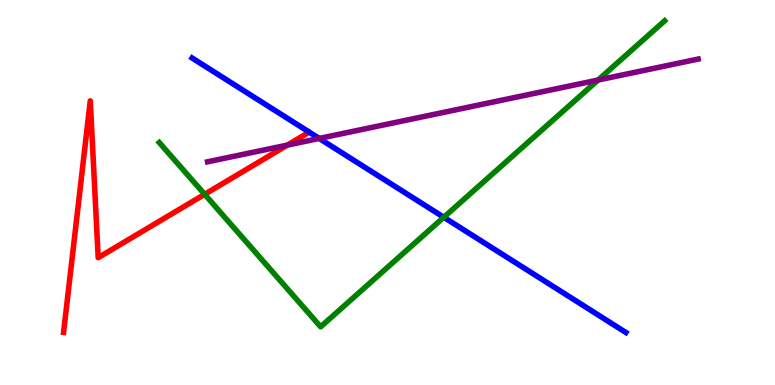[{'lines': ['blue', 'red'], 'intersections': []}, {'lines': ['green', 'red'], 'intersections': [{'x': 2.64, 'y': 4.95}]}, {'lines': ['purple', 'red'], 'intersections': [{'x': 3.71, 'y': 6.23}]}, {'lines': ['blue', 'green'], 'intersections': [{'x': 5.73, 'y': 4.36}]}, {'lines': ['blue', 'purple'], 'intersections': [{'x': 4.12, 'y': 6.4}]}, {'lines': ['green', 'purple'], 'intersections': [{'x': 7.72, 'y': 7.92}]}]